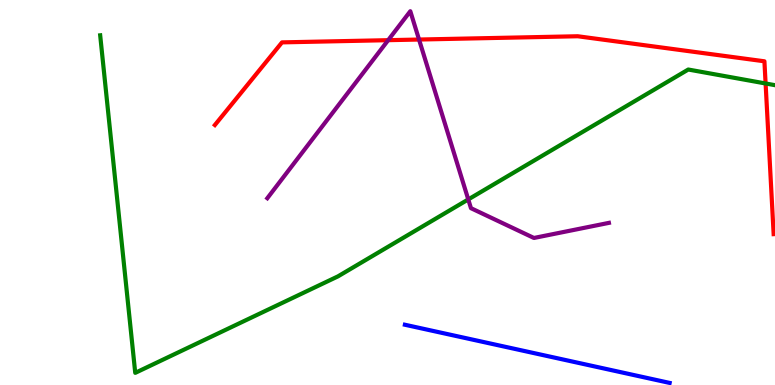[{'lines': ['blue', 'red'], 'intersections': []}, {'lines': ['green', 'red'], 'intersections': [{'x': 9.88, 'y': 7.83}]}, {'lines': ['purple', 'red'], 'intersections': [{'x': 5.01, 'y': 8.96}, {'x': 5.41, 'y': 8.97}]}, {'lines': ['blue', 'green'], 'intersections': []}, {'lines': ['blue', 'purple'], 'intersections': []}, {'lines': ['green', 'purple'], 'intersections': [{'x': 6.04, 'y': 4.82}]}]